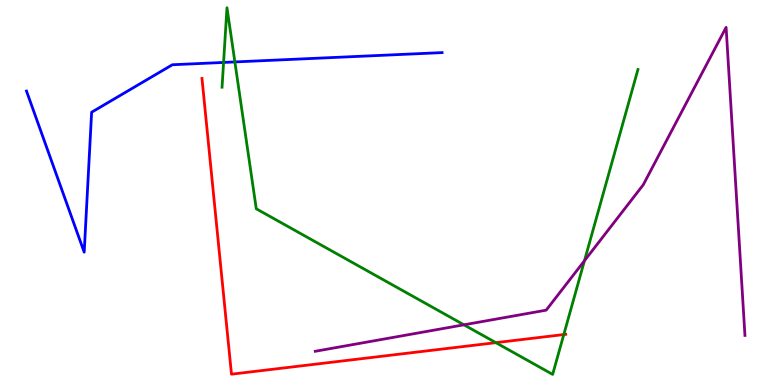[{'lines': ['blue', 'red'], 'intersections': []}, {'lines': ['green', 'red'], 'intersections': [{'x': 6.4, 'y': 1.1}, {'x': 7.27, 'y': 1.31}]}, {'lines': ['purple', 'red'], 'intersections': []}, {'lines': ['blue', 'green'], 'intersections': [{'x': 2.88, 'y': 8.38}, {'x': 3.03, 'y': 8.39}]}, {'lines': ['blue', 'purple'], 'intersections': []}, {'lines': ['green', 'purple'], 'intersections': [{'x': 5.99, 'y': 1.56}, {'x': 7.54, 'y': 3.23}]}]